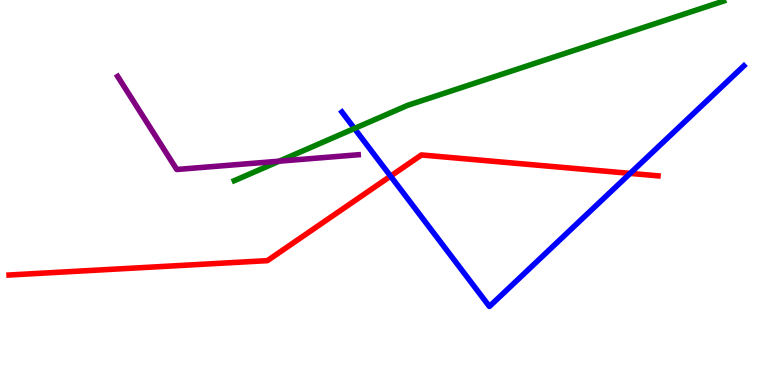[{'lines': ['blue', 'red'], 'intersections': [{'x': 5.04, 'y': 5.43}, {'x': 8.13, 'y': 5.5}]}, {'lines': ['green', 'red'], 'intersections': []}, {'lines': ['purple', 'red'], 'intersections': []}, {'lines': ['blue', 'green'], 'intersections': [{'x': 4.57, 'y': 6.66}]}, {'lines': ['blue', 'purple'], 'intersections': []}, {'lines': ['green', 'purple'], 'intersections': [{'x': 3.6, 'y': 5.81}]}]